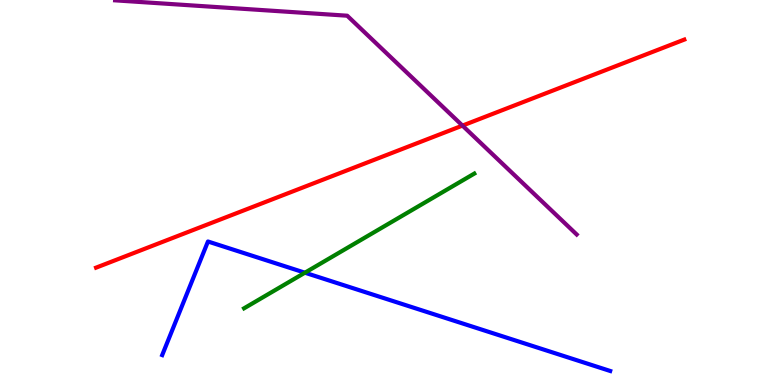[{'lines': ['blue', 'red'], 'intersections': []}, {'lines': ['green', 'red'], 'intersections': []}, {'lines': ['purple', 'red'], 'intersections': [{'x': 5.97, 'y': 6.74}]}, {'lines': ['blue', 'green'], 'intersections': [{'x': 3.93, 'y': 2.92}]}, {'lines': ['blue', 'purple'], 'intersections': []}, {'lines': ['green', 'purple'], 'intersections': []}]